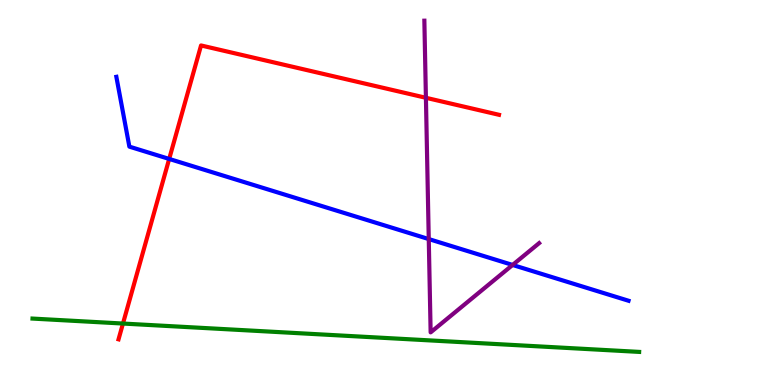[{'lines': ['blue', 'red'], 'intersections': [{'x': 2.18, 'y': 5.87}]}, {'lines': ['green', 'red'], 'intersections': [{'x': 1.59, 'y': 1.6}]}, {'lines': ['purple', 'red'], 'intersections': [{'x': 5.5, 'y': 7.46}]}, {'lines': ['blue', 'green'], 'intersections': []}, {'lines': ['blue', 'purple'], 'intersections': [{'x': 5.53, 'y': 3.79}, {'x': 6.61, 'y': 3.12}]}, {'lines': ['green', 'purple'], 'intersections': []}]